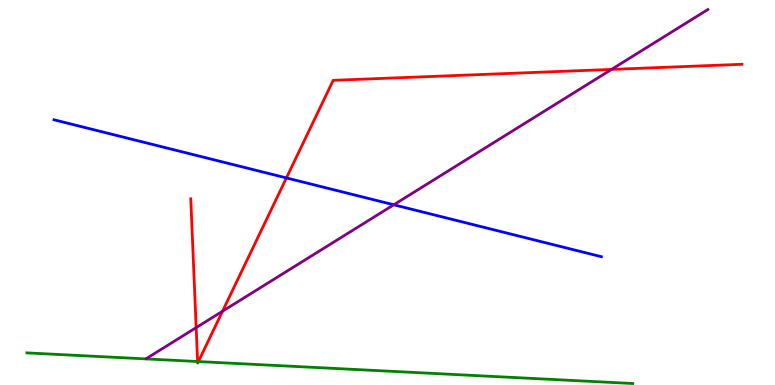[{'lines': ['blue', 'red'], 'intersections': [{'x': 3.7, 'y': 5.38}]}, {'lines': ['green', 'red'], 'intersections': [{'x': 2.55, 'y': 0.61}, {'x': 2.56, 'y': 0.609}]}, {'lines': ['purple', 'red'], 'intersections': [{'x': 2.53, 'y': 1.49}, {'x': 2.87, 'y': 1.92}, {'x': 7.89, 'y': 8.2}]}, {'lines': ['blue', 'green'], 'intersections': []}, {'lines': ['blue', 'purple'], 'intersections': [{'x': 5.08, 'y': 4.68}]}, {'lines': ['green', 'purple'], 'intersections': []}]